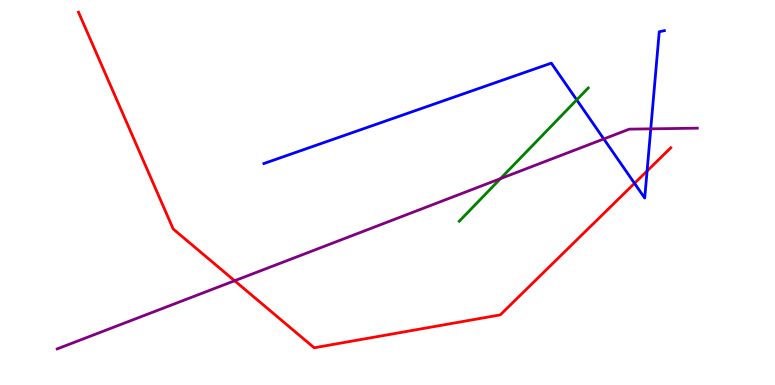[{'lines': ['blue', 'red'], 'intersections': [{'x': 8.19, 'y': 5.24}, {'x': 8.35, 'y': 5.56}]}, {'lines': ['green', 'red'], 'intersections': []}, {'lines': ['purple', 'red'], 'intersections': [{'x': 3.03, 'y': 2.71}]}, {'lines': ['blue', 'green'], 'intersections': [{'x': 7.44, 'y': 7.41}]}, {'lines': ['blue', 'purple'], 'intersections': [{'x': 7.79, 'y': 6.39}, {'x': 8.4, 'y': 6.65}]}, {'lines': ['green', 'purple'], 'intersections': [{'x': 6.46, 'y': 5.36}]}]